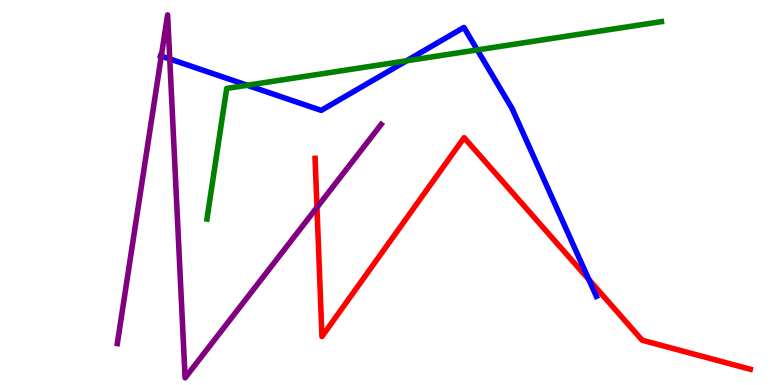[{'lines': ['blue', 'red'], 'intersections': [{'x': 7.6, 'y': 2.74}]}, {'lines': ['green', 'red'], 'intersections': []}, {'lines': ['purple', 'red'], 'intersections': [{'x': 4.09, 'y': 4.61}]}, {'lines': ['blue', 'green'], 'intersections': [{'x': 3.19, 'y': 7.79}, {'x': 5.25, 'y': 8.42}, {'x': 6.16, 'y': 8.7}]}, {'lines': ['blue', 'purple'], 'intersections': [{'x': 2.08, 'y': 8.54}, {'x': 2.19, 'y': 8.47}]}, {'lines': ['green', 'purple'], 'intersections': []}]